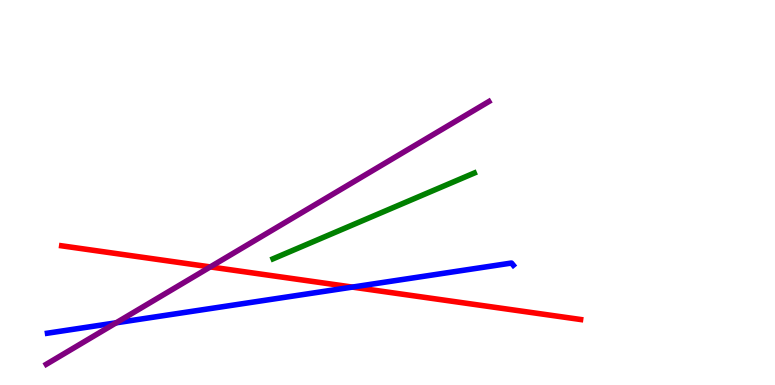[{'lines': ['blue', 'red'], 'intersections': [{'x': 4.55, 'y': 2.54}]}, {'lines': ['green', 'red'], 'intersections': []}, {'lines': ['purple', 'red'], 'intersections': [{'x': 2.71, 'y': 3.07}]}, {'lines': ['blue', 'green'], 'intersections': []}, {'lines': ['blue', 'purple'], 'intersections': [{'x': 1.5, 'y': 1.62}]}, {'lines': ['green', 'purple'], 'intersections': []}]